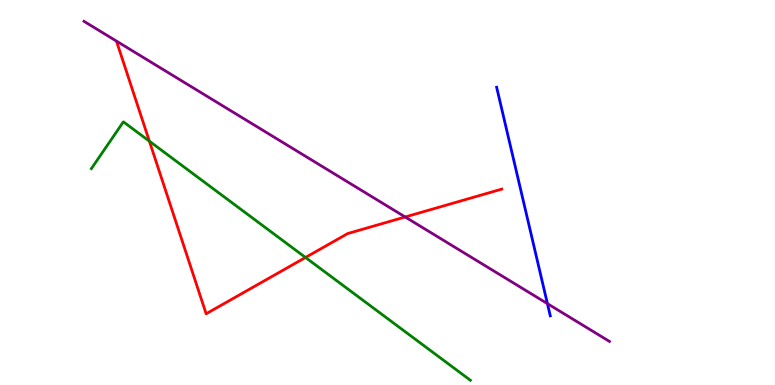[{'lines': ['blue', 'red'], 'intersections': []}, {'lines': ['green', 'red'], 'intersections': [{'x': 1.93, 'y': 6.33}, {'x': 3.94, 'y': 3.31}]}, {'lines': ['purple', 'red'], 'intersections': [{'x': 5.23, 'y': 4.36}]}, {'lines': ['blue', 'green'], 'intersections': []}, {'lines': ['blue', 'purple'], 'intersections': [{'x': 7.06, 'y': 2.11}]}, {'lines': ['green', 'purple'], 'intersections': []}]